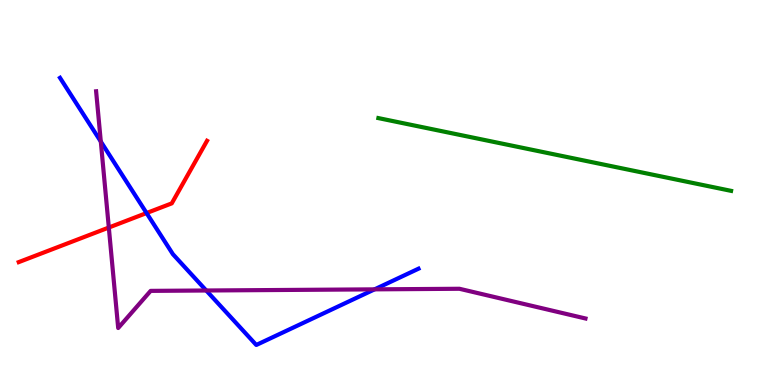[{'lines': ['blue', 'red'], 'intersections': [{'x': 1.89, 'y': 4.47}]}, {'lines': ['green', 'red'], 'intersections': []}, {'lines': ['purple', 'red'], 'intersections': [{'x': 1.4, 'y': 4.09}]}, {'lines': ['blue', 'green'], 'intersections': []}, {'lines': ['blue', 'purple'], 'intersections': [{'x': 1.3, 'y': 6.32}, {'x': 2.66, 'y': 2.45}, {'x': 4.83, 'y': 2.48}]}, {'lines': ['green', 'purple'], 'intersections': []}]